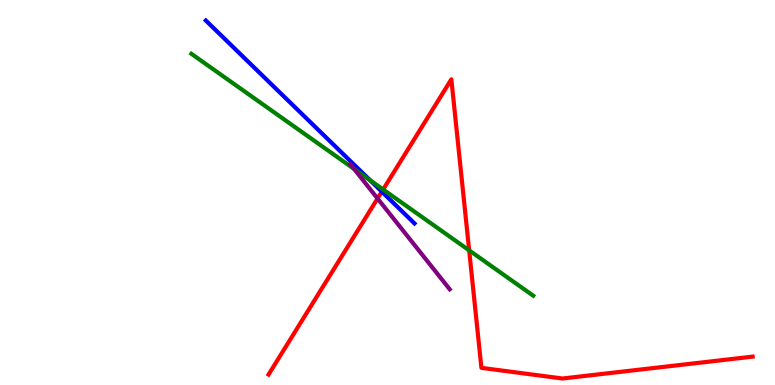[{'lines': ['blue', 'red'], 'intersections': [{'x': 4.93, 'y': 5.02}]}, {'lines': ['green', 'red'], 'intersections': [{'x': 4.94, 'y': 5.08}, {'x': 6.05, 'y': 3.5}]}, {'lines': ['purple', 'red'], 'intersections': [{'x': 4.87, 'y': 4.84}]}, {'lines': ['blue', 'green'], 'intersections': [{'x': 4.78, 'y': 5.32}]}, {'lines': ['blue', 'purple'], 'intersections': []}, {'lines': ['green', 'purple'], 'intersections': [{'x': 4.57, 'y': 5.61}]}]